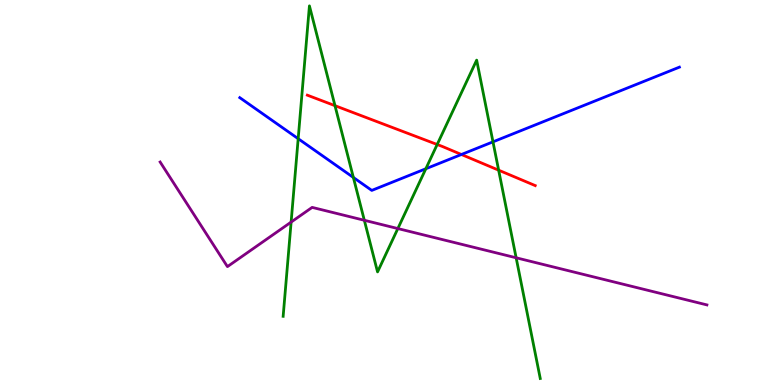[{'lines': ['blue', 'red'], 'intersections': [{'x': 5.95, 'y': 5.99}]}, {'lines': ['green', 'red'], 'intersections': [{'x': 4.32, 'y': 7.26}, {'x': 5.64, 'y': 6.25}, {'x': 6.43, 'y': 5.58}]}, {'lines': ['purple', 'red'], 'intersections': []}, {'lines': ['blue', 'green'], 'intersections': [{'x': 3.85, 'y': 6.4}, {'x': 4.56, 'y': 5.39}, {'x': 5.49, 'y': 5.62}, {'x': 6.36, 'y': 6.32}]}, {'lines': ['blue', 'purple'], 'intersections': []}, {'lines': ['green', 'purple'], 'intersections': [{'x': 3.76, 'y': 4.23}, {'x': 4.7, 'y': 4.28}, {'x': 5.13, 'y': 4.06}, {'x': 6.66, 'y': 3.3}]}]